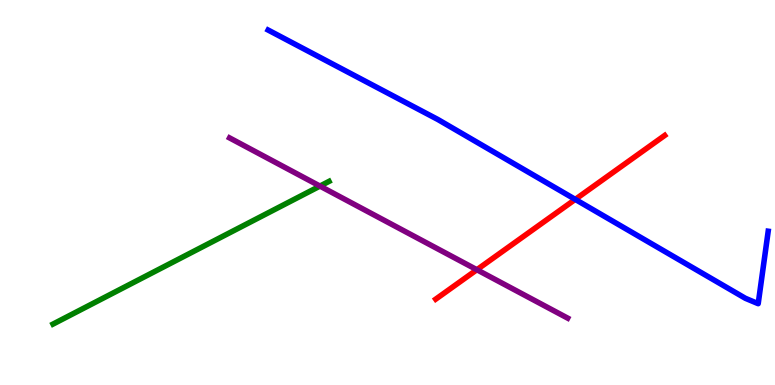[{'lines': ['blue', 'red'], 'intersections': [{'x': 7.42, 'y': 4.82}]}, {'lines': ['green', 'red'], 'intersections': []}, {'lines': ['purple', 'red'], 'intersections': [{'x': 6.15, 'y': 2.99}]}, {'lines': ['blue', 'green'], 'intersections': []}, {'lines': ['blue', 'purple'], 'intersections': []}, {'lines': ['green', 'purple'], 'intersections': [{'x': 4.13, 'y': 5.17}]}]